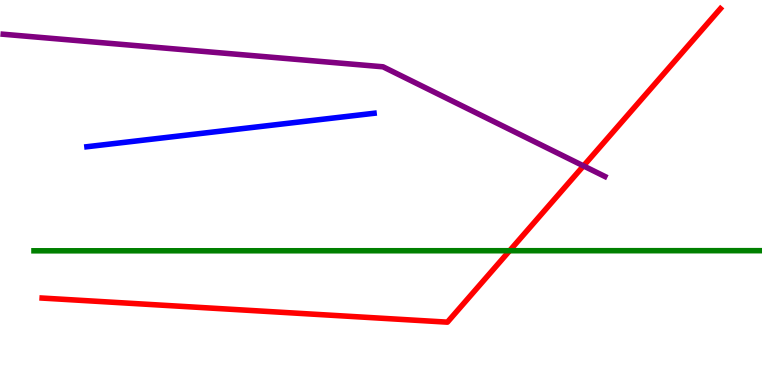[{'lines': ['blue', 'red'], 'intersections': []}, {'lines': ['green', 'red'], 'intersections': [{'x': 6.58, 'y': 3.49}]}, {'lines': ['purple', 'red'], 'intersections': [{'x': 7.53, 'y': 5.69}]}, {'lines': ['blue', 'green'], 'intersections': []}, {'lines': ['blue', 'purple'], 'intersections': []}, {'lines': ['green', 'purple'], 'intersections': []}]